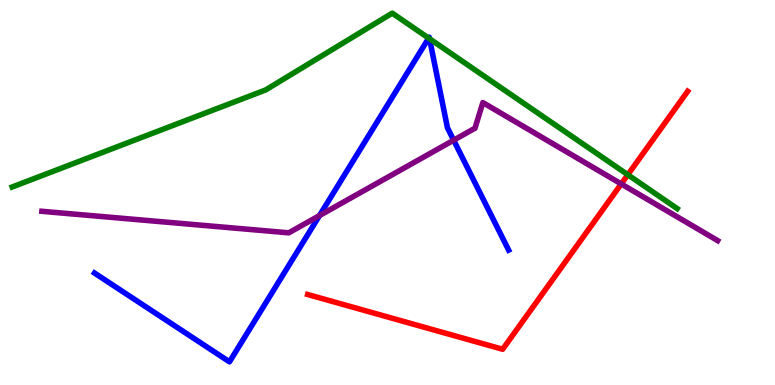[{'lines': ['blue', 'red'], 'intersections': []}, {'lines': ['green', 'red'], 'intersections': [{'x': 8.1, 'y': 5.46}]}, {'lines': ['purple', 'red'], 'intersections': [{'x': 8.02, 'y': 5.22}]}, {'lines': ['blue', 'green'], 'intersections': [{'x': 5.53, 'y': 9.01}, {'x': 5.54, 'y': 8.99}]}, {'lines': ['blue', 'purple'], 'intersections': [{'x': 4.12, 'y': 4.4}, {'x': 5.85, 'y': 6.36}]}, {'lines': ['green', 'purple'], 'intersections': []}]